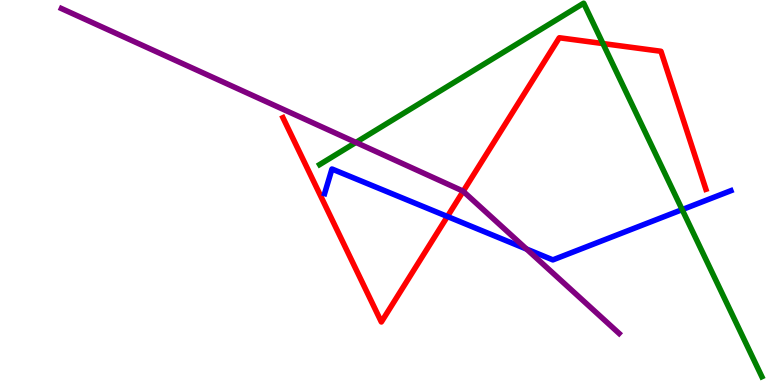[{'lines': ['blue', 'red'], 'intersections': [{'x': 5.77, 'y': 4.38}]}, {'lines': ['green', 'red'], 'intersections': [{'x': 7.78, 'y': 8.87}]}, {'lines': ['purple', 'red'], 'intersections': [{'x': 5.98, 'y': 5.03}]}, {'lines': ['blue', 'green'], 'intersections': [{'x': 8.8, 'y': 4.56}]}, {'lines': ['blue', 'purple'], 'intersections': [{'x': 6.79, 'y': 3.53}]}, {'lines': ['green', 'purple'], 'intersections': [{'x': 4.59, 'y': 6.3}]}]